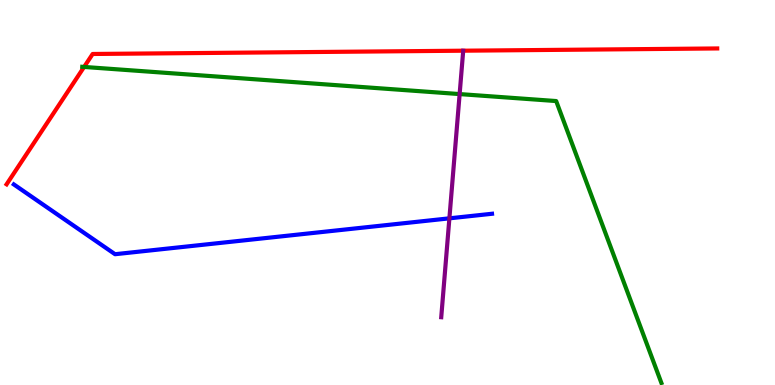[{'lines': ['blue', 'red'], 'intersections': []}, {'lines': ['green', 'red'], 'intersections': [{'x': 1.09, 'y': 8.26}]}, {'lines': ['purple', 'red'], 'intersections': []}, {'lines': ['blue', 'green'], 'intersections': []}, {'lines': ['blue', 'purple'], 'intersections': [{'x': 5.8, 'y': 4.33}]}, {'lines': ['green', 'purple'], 'intersections': [{'x': 5.93, 'y': 7.56}]}]